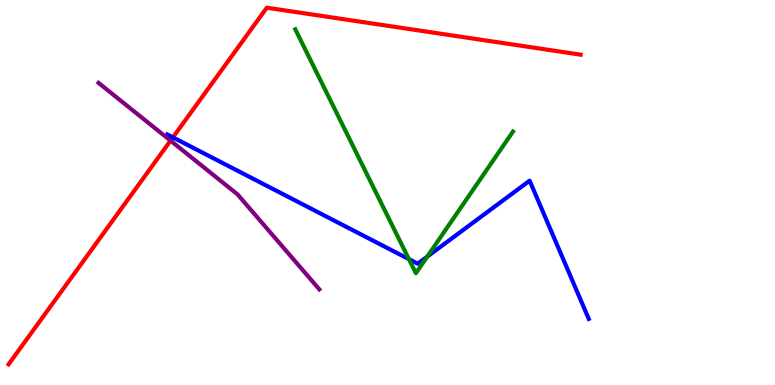[{'lines': ['blue', 'red'], 'intersections': [{'x': 2.23, 'y': 6.43}]}, {'lines': ['green', 'red'], 'intersections': []}, {'lines': ['purple', 'red'], 'intersections': [{'x': 2.2, 'y': 6.35}]}, {'lines': ['blue', 'green'], 'intersections': [{'x': 5.28, 'y': 3.27}, {'x': 5.51, 'y': 3.33}]}, {'lines': ['blue', 'purple'], 'intersections': []}, {'lines': ['green', 'purple'], 'intersections': []}]